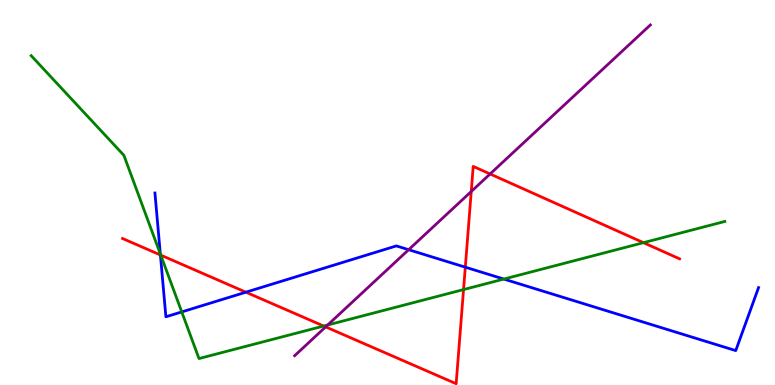[{'lines': ['blue', 'red'], 'intersections': [{'x': 2.07, 'y': 3.38}, {'x': 3.17, 'y': 2.41}, {'x': 6.0, 'y': 3.06}]}, {'lines': ['green', 'red'], 'intersections': [{'x': 2.07, 'y': 3.37}, {'x': 4.18, 'y': 1.53}, {'x': 5.98, 'y': 2.48}, {'x': 8.3, 'y': 3.7}]}, {'lines': ['purple', 'red'], 'intersections': [{'x': 4.2, 'y': 1.51}, {'x': 6.08, 'y': 5.03}, {'x': 6.32, 'y': 5.48}]}, {'lines': ['blue', 'green'], 'intersections': [{'x': 2.07, 'y': 3.4}, {'x': 2.35, 'y': 1.9}, {'x': 6.5, 'y': 2.75}]}, {'lines': ['blue', 'purple'], 'intersections': [{'x': 5.27, 'y': 3.51}]}, {'lines': ['green', 'purple'], 'intersections': [{'x': 4.23, 'y': 1.56}]}]